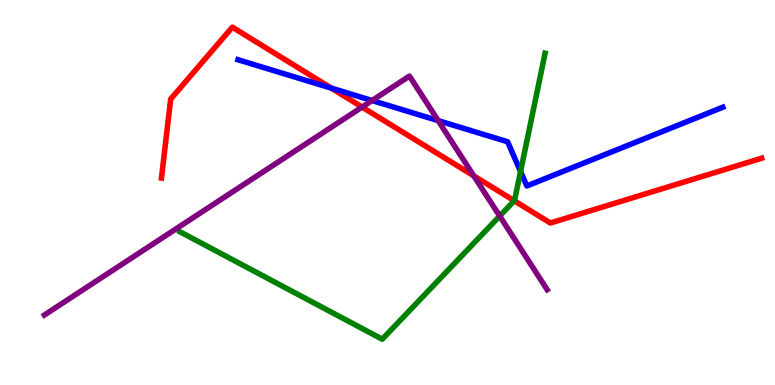[{'lines': ['blue', 'red'], 'intersections': [{'x': 4.28, 'y': 7.71}]}, {'lines': ['green', 'red'], 'intersections': [{'x': 6.64, 'y': 4.79}]}, {'lines': ['purple', 'red'], 'intersections': [{'x': 4.67, 'y': 7.22}, {'x': 6.11, 'y': 5.43}]}, {'lines': ['blue', 'green'], 'intersections': [{'x': 6.72, 'y': 5.55}]}, {'lines': ['blue', 'purple'], 'intersections': [{'x': 4.8, 'y': 7.39}, {'x': 5.65, 'y': 6.87}]}, {'lines': ['green', 'purple'], 'intersections': [{'x': 6.45, 'y': 4.39}]}]